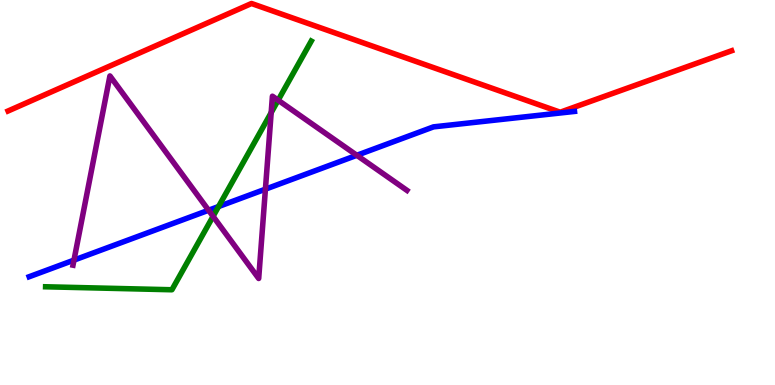[{'lines': ['blue', 'red'], 'intersections': []}, {'lines': ['green', 'red'], 'intersections': []}, {'lines': ['purple', 'red'], 'intersections': []}, {'lines': ['blue', 'green'], 'intersections': [{'x': 2.82, 'y': 4.64}]}, {'lines': ['blue', 'purple'], 'intersections': [{'x': 0.955, 'y': 3.24}, {'x': 2.69, 'y': 4.54}, {'x': 3.42, 'y': 5.09}, {'x': 4.6, 'y': 5.97}]}, {'lines': ['green', 'purple'], 'intersections': [{'x': 2.75, 'y': 4.38}, {'x': 3.5, 'y': 7.07}, {'x': 3.59, 'y': 7.4}]}]